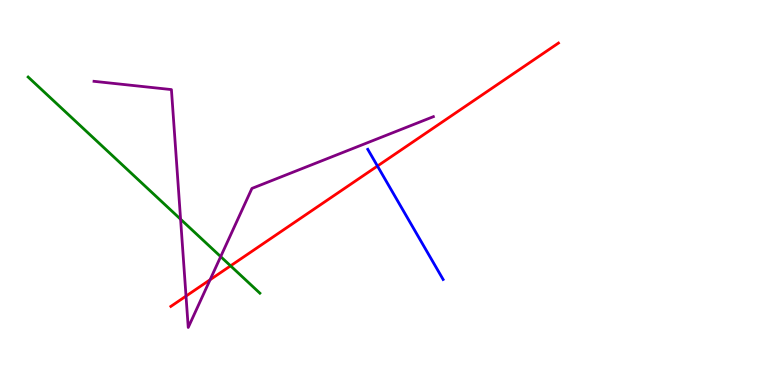[{'lines': ['blue', 'red'], 'intersections': [{'x': 4.87, 'y': 5.69}]}, {'lines': ['green', 'red'], 'intersections': [{'x': 2.98, 'y': 3.1}]}, {'lines': ['purple', 'red'], 'intersections': [{'x': 2.4, 'y': 2.31}, {'x': 2.71, 'y': 2.73}]}, {'lines': ['blue', 'green'], 'intersections': []}, {'lines': ['blue', 'purple'], 'intersections': []}, {'lines': ['green', 'purple'], 'intersections': [{'x': 2.33, 'y': 4.31}, {'x': 2.85, 'y': 3.33}]}]